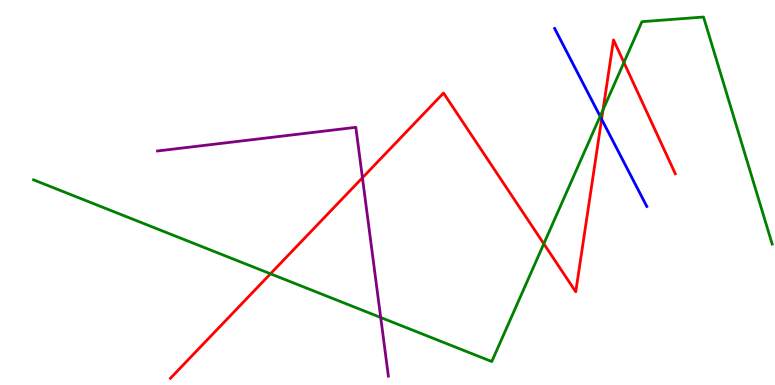[{'lines': ['blue', 'red'], 'intersections': [{'x': 7.76, 'y': 6.9}]}, {'lines': ['green', 'red'], 'intersections': [{'x': 3.49, 'y': 2.89}, {'x': 7.02, 'y': 3.67}, {'x': 7.78, 'y': 7.15}, {'x': 8.05, 'y': 8.38}]}, {'lines': ['purple', 'red'], 'intersections': [{'x': 4.68, 'y': 5.38}]}, {'lines': ['blue', 'green'], 'intersections': [{'x': 7.74, 'y': 6.98}]}, {'lines': ['blue', 'purple'], 'intersections': []}, {'lines': ['green', 'purple'], 'intersections': [{'x': 4.91, 'y': 1.75}]}]